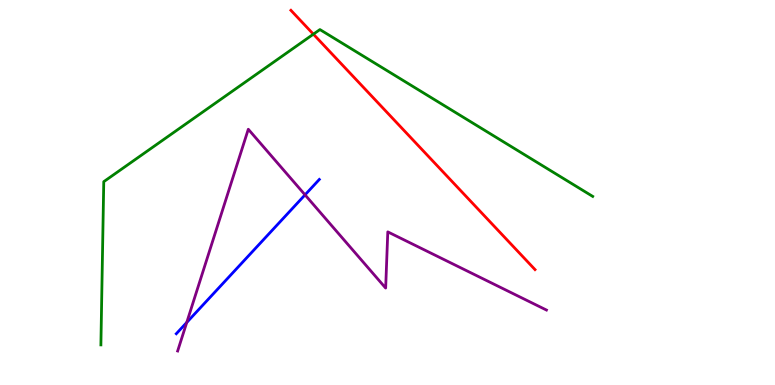[{'lines': ['blue', 'red'], 'intersections': []}, {'lines': ['green', 'red'], 'intersections': [{'x': 4.04, 'y': 9.11}]}, {'lines': ['purple', 'red'], 'intersections': []}, {'lines': ['blue', 'green'], 'intersections': []}, {'lines': ['blue', 'purple'], 'intersections': [{'x': 2.41, 'y': 1.62}, {'x': 3.94, 'y': 4.94}]}, {'lines': ['green', 'purple'], 'intersections': []}]